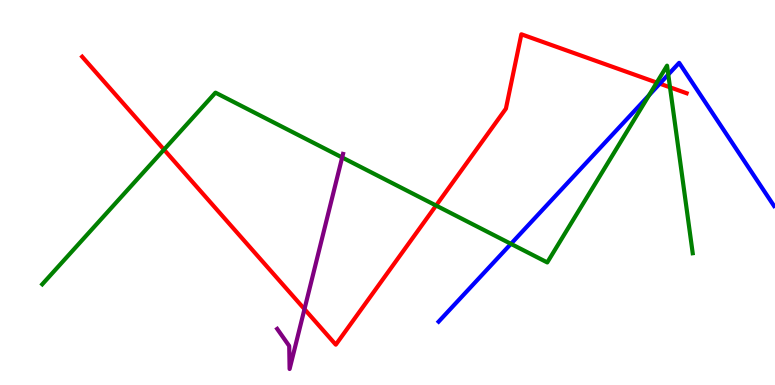[{'lines': ['blue', 'red'], 'intersections': [{'x': 8.51, 'y': 7.83}]}, {'lines': ['green', 'red'], 'intersections': [{'x': 2.12, 'y': 6.11}, {'x': 5.63, 'y': 4.66}, {'x': 8.47, 'y': 7.85}, {'x': 8.65, 'y': 7.73}]}, {'lines': ['purple', 'red'], 'intersections': [{'x': 3.93, 'y': 1.97}]}, {'lines': ['blue', 'green'], 'intersections': [{'x': 6.59, 'y': 3.67}, {'x': 8.37, 'y': 7.53}, {'x': 8.62, 'y': 8.06}]}, {'lines': ['blue', 'purple'], 'intersections': []}, {'lines': ['green', 'purple'], 'intersections': [{'x': 4.41, 'y': 5.91}]}]